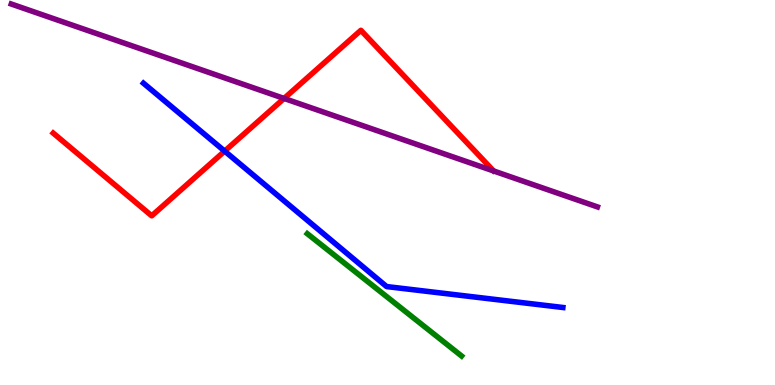[{'lines': ['blue', 'red'], 'intersections': [{'x': 2.9, 'y': 6.07}]}, {'lines': ['green', 'red'], 'intersections': []}, {'lines': ['purple', 'red'], 'intersections': [{'x': 3.67, 'y': 7.44}]}, {'lines': ['blue', 'green'], 'intersections': []}, {'lines': ['blue', 'purple'], 'intersections': []}, {'lines': ['green', 'purple'], 'intersections': []}]